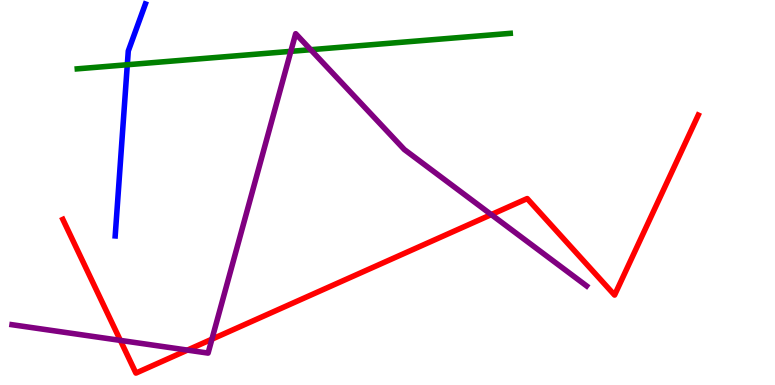[{'lines': ['blue', 'red'], 'intersections': []}, {'lines': ['green', 'red'], 'intersections': []}, {'lines': ['purple', 'red'], 'intersections': [{'x': 1.55, 'y': 1.16}, {'x': 2.42, 'y': 0.906}, {'x': 2.73, 'y': 1.19}, {'x': 6.34, 'y': 4.43}]}, {'lines': ['blue', 'green'], 'intersections': [{'x': 1.64, 'y': 8.32}]}, {'lines': ['blue', 'purple'], 'intersections': []}, {'lines': ['green', 'purple'], 'intersections': [{'x': 3.75, 'y': 8.67}, {'x': 4.01, 'y': 8.71}]}]